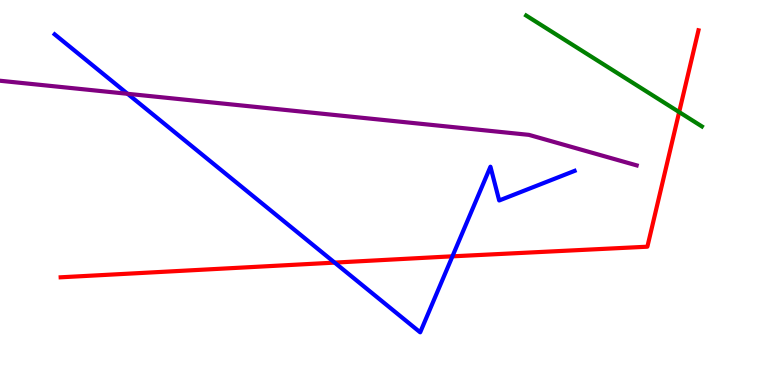[{'lines': ['blue', 'red'], 'intersections': [{'x': 4.32, 'y': 3.18}, {'x': 5.84, 'y': 3.34}]}, {'lines': ['green', 'red'], 'intersections': [{'x': 8.76, 'y': 7.09}]}, {'lines': ['purple', 'red'], 'intersections': []}, {'lines': ['blue', 'green'], 'intersections': []}, {'lines': ['blue', 'purple'], 'intersections': [{'x': 1.65, 'y': 7.56}]}, {'lines': ['green', 'purple'], 'intersections': []}]